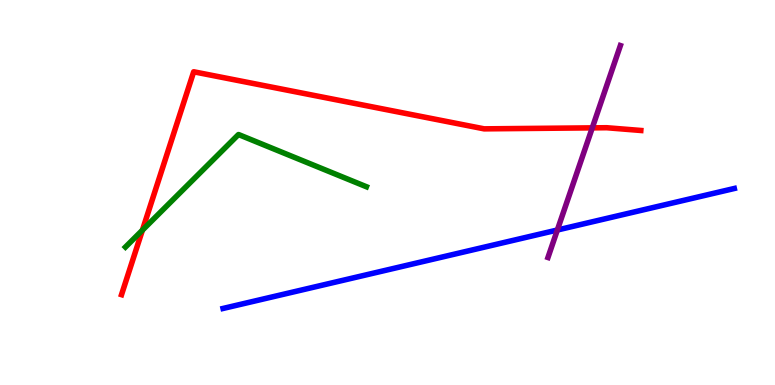[{'lines': ['blue', 'red'], 'intersections': []}, {'lines': ['green', 'red'], 'intersections': [{'x': 1.84, 'y': 4.02}]}, {'lines': ['purple', 'red'], 'intersections': [{'x': 7.64, 'y': 6.68}]}, {'lines': ['blue', 'green'], 'intersections': []}, {'lines': ['blue', 'purple'], 'intersections': [{'x': 7.19, 'y': 4.03}]}, {'lines': ['green', 'purple'], 'intersections': []}]